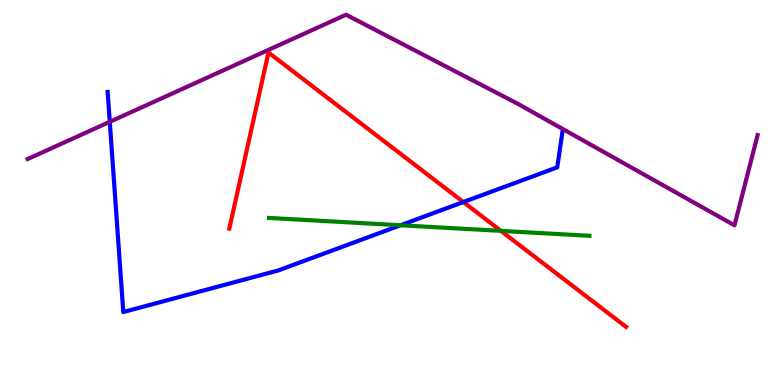[{'lines': ['blue', 'red'], 'intersections': [{'x': 5.98, 'y': 4.75}]}, {'lines': ['green', 'red'], 'intersections': [{'x': 6.46, 'y': 4.0}]}, {'lines': ['purple', 'red'], 'intersections': []}, {'lines': ['blue', 'green'], 'intersections': [{'x': 5.17, 'y': 4.15}]}, {'lines': ['blue', 'purple'], 'intersections': [{'x': 1.42, 'y': 6.84}]}, {'lines': ['green', 'purple'], 'intersections': []}]